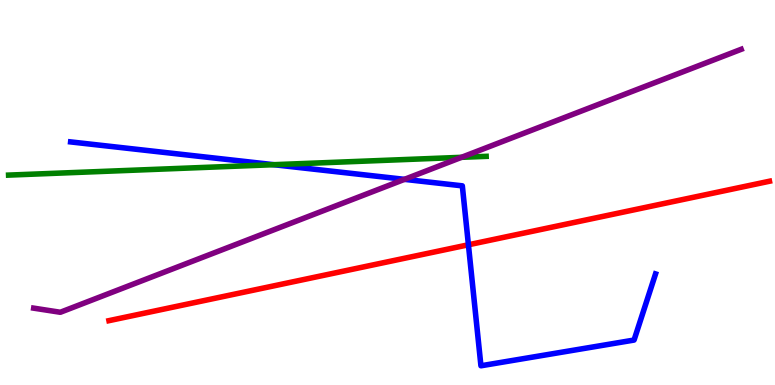[{'lines': ['blue', 'red'], 'intersections': [{'x': 6.04, 'y': 3.64}]}, {'lines': ['green', 'red'], 'intersections': []}, {'lines': ['purple', 'red'], 'intersections': []}, {'lines': ['blue', 'green'], 'intersections': [{'x': 3.53, 'y': 5.72}]}, {'lines': ['blue', 'purple'], 'intersections': [{'x': 5.22, 'y': 5.34}]}, {'lines': ['green', 'purple'], 'intersections': [{'x': 5.96, 'y': 5.91}]}]